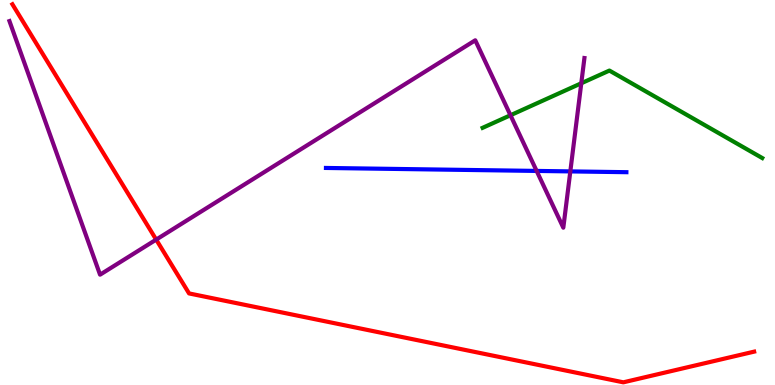[{'lines': ['blue', 'red'], 'intersections': []}, {'lines': ['green', 'red'], 'intersections': []}, {'lines': ['purple', 'red'], 'intersections': [{'x': 2.02, 'y': 3.78}]}, {'lines': ['blue', 'green'], 'intersections': []}, {'lines': ['blue', 'purple'], 'intersections': [{'x': 6.92, 'y': 5.56}, {'x': 7.36, 'y': 5.55}]}, {'lines': ['green', 'purple'], 'intersections': [{'x': 6.59, 'y': 7.01}, {'x': 7.5, 'y': 7.84}]}]